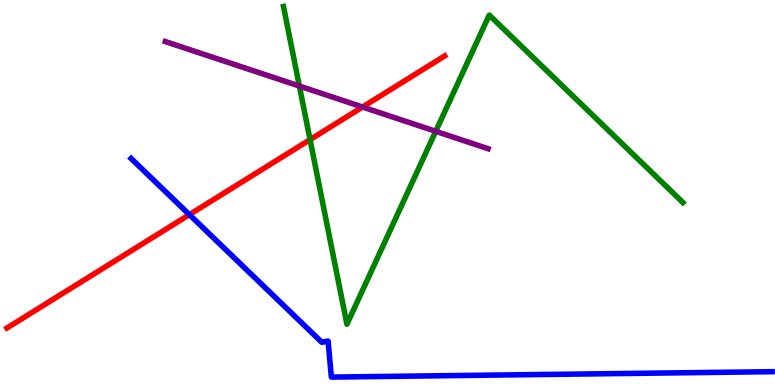[{'lines': ['blue', 'red'], 'intersections': [{'x': 2.44, 'y': 4.43}]}, {'lines': ['green', 'red'], 'intersections': [{'x': 4.0, 'y': 6.37}]}, {'lines': ['purple', 'red'], 'intersections': [{'x': 4.68, 'y': 7.22}]}, {'lines': ['blue', 'green'], 'intersections': []}, {'lines': ['blue', 'purple'], 'intersections': []}, {'lines': ['green', 'purple'], 'intersections': [{'x': 3.86, 'y': 7.76}, {'x': 5.62, 'y': 6.59}]}]